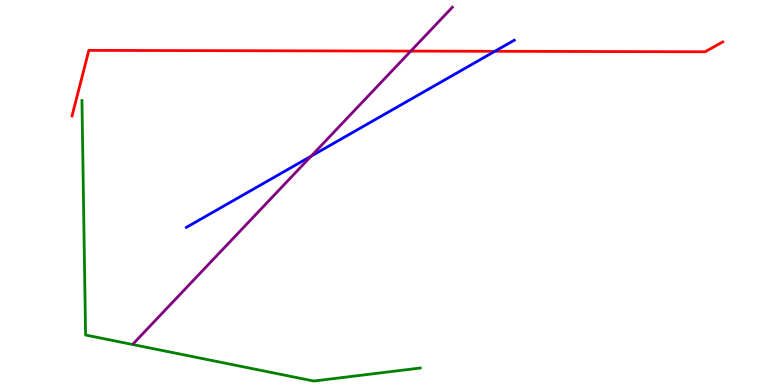[{'lines': ['blue', 'red'], 'intersections': [{'x': 6.39, 'y': 8.67}]}, {'lines': ['green', 'red'], 'intersections': []}, {'lines': ['purple', 'red'], 'intersections': [{'x': 5.3, 'y': 8.67}]}, {'lines': ['blue', 'green'], 'intersections': []}, {'lines': ['blue', 'purple'], 'intersections': [{'x': 4.01, 'y': 5.94}]}, {'lines': ['green', 'purple'], 'intersections': []}]